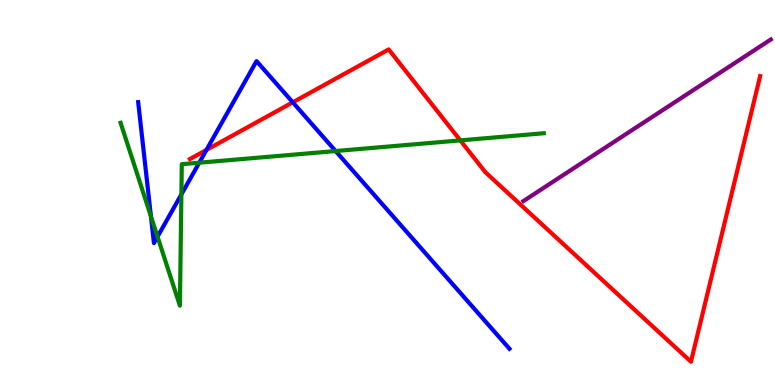[{'lines': ['blue', 'red'], 'intersections': [{'x': 2.66, 'y': 6.11}, {'x': 3.78, 'y': 7.34}]}, {'lines': ['green', 'red'], 'intersections': [{'x': 5.94, 'y': 6.35}]}, {'lines': ['purple', 'red'], 'intersections': []}, {'lines': ['blue', 'green'], 'intersections': [{'x': 1.95, 'y': 4.38}, {'x': 2.03, 'y': 3.85}, {'x': 2.34, 'y': 4.95}, {'x': 2.57, 'y': 5.77}, {'x': 4.33, 'y': 6.08}]}, {'lines': ['blue', 'purple'], 'intersections': []}, {'lines': ['green', 'purple'], 'intersections': []}]